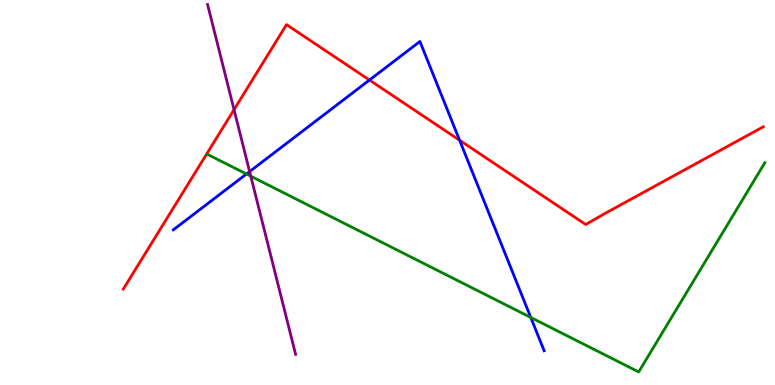[{'lines': ['blue', 'red'], 'intersections': [{'x': 4.77, 'y': 7.92}, {'x': 5.93, 'y': 6.36}]}, {'lines': ['green', 'red'], 'intersections': []}, {'lines': ['purple', 'red'], 'intersections': [{'x': 3.02, 'y': 7.15}]}, {'lines': ['blue', 'green'], 'intersections': [{'x': 3.18, 'y': 5.48}, {'x': 6.85, 'y': 1.75}]}, {'lines': ['blue', 'purple'], 'intersections': [{'x': 3.22, 'y': 5.54}]}, {'lines': ['green', 'purple'], 'intersections': [{'x': 3.24, 'y': 5.42}]}]